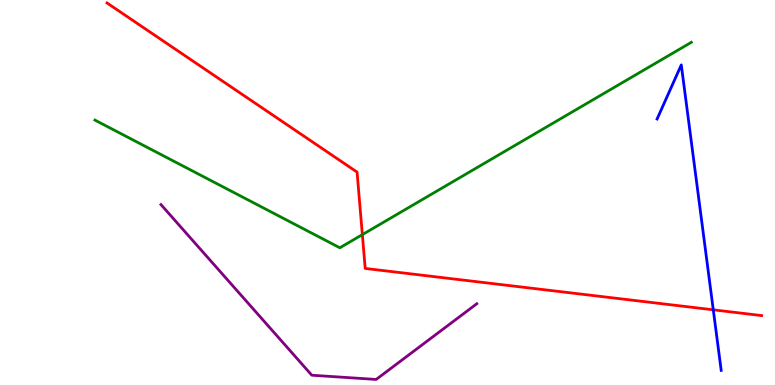[{'lines': ['blue', 'red'], 'intersections': [{'x': 9.2, 'y': 1.95}]}, {'lines': ['green', 'red'], 'intersections': [{'x': 4.68, 'y': 3.91}]}, {'lines': ['purple', 'red'], 'intersections': []}, {'lines': ['blue', 'green'], 'intersections': []}, {'lines': ['blue', 'purple'], 'intersections': []}, {'lines': ['green', 'purple'], 'intersections': []}]